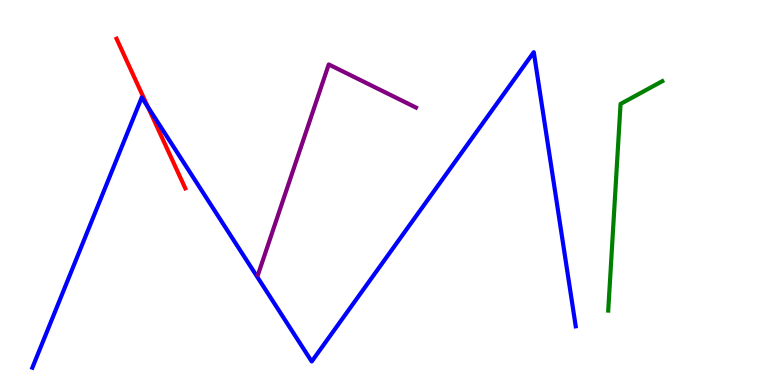[{'lines': ['blue', 'red'], 'intersections': [{'x': 1.91, 'y': 7.22}]}, {'lines': ['green', 'red'], 'intersections': []}, {'lines': ['purple', 'red'], 'intersections': []}, {'lines': ['blue', 'green'], 'intersections': []}, {'lines': ['blue', 'purple'], 'intersections': []}, {'lines': ['green', 'purple'], 'intersections': []}]